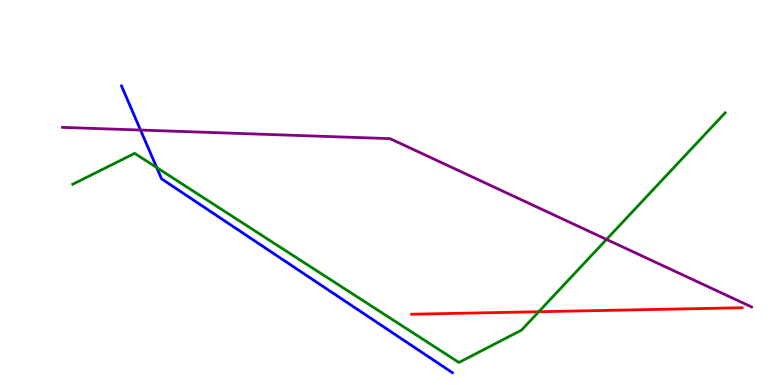[{'lines': ['blue', 'red'], 'intersections': []}, {'lines': ['green', 'red'], 'intersections': [{'x': 6.95, 'y': 1.9}]}, {'lines': ['purple', 'red'], 'intersections': []}, {'lines': ['blue', 'green'], 'intersections': [{'x': 2.02, 'y': 5.65}]}, {'lines': ['blue', 'purple'], 'intersections': [{'x': 1.81, 'y': 6.62}]}, {'lines': ['green', 'purple'], 'intersections': [{'x': 7.83, 'y': 3.78}]}]